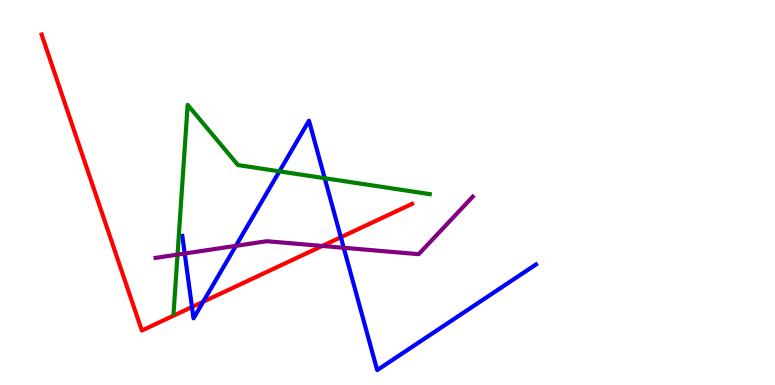[{'lines': ['blue', 'red'], 'intersections': [{'x': 2.48, 'y': 2.03}, {'x': 2.62, 'y': 2.16}, {'x': 4.4, 'y': 3.84}]}, {'lines': ['green', 'red'], 'intersections': []}, {'lines': ['purple', 'red'], 'intersections': [{'x': 4.16, 'y': 3.61}]}, {'lines': ['blue', 'green'], 'intersections': [{'x': 3.61, 'y': 5.55}, {'x': 4.19, 'y': 5.37}]}, {'lines': ['blue', 'purple'], 'intersections': [{'x': 2.38, 'y': 3.42}, {'x': 3.04, 'y': 3.61}, {'x': 4.44, 'y': 3.56}]}, {'lines': ['green', 'purple'], 'intersections': [{'x': 2.29, 'y': 3.39}]}]